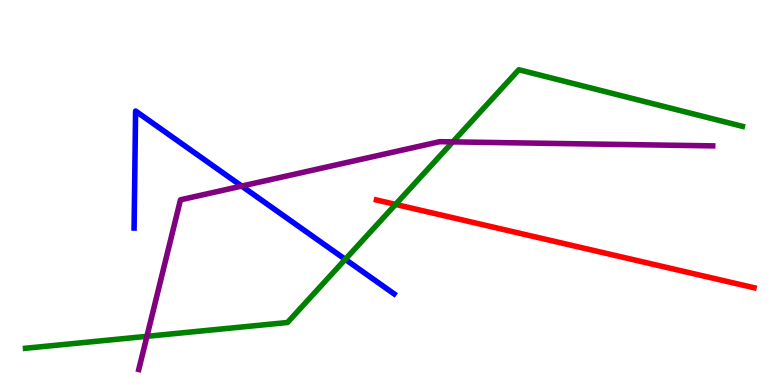[{'lines': ['blue', 'red'], 'intersections': []}, {'lines': ['green', 'red'], 'intersections': [{'x': 5.1, 'y': 4.69}]}, {'lines': ['purple', 'red'], 'intersections': []}, {'lines': ['blue', 'green'], 'intersections': [{'x': 4.46, 'y': 3.26}]}, {'lines': ['blue', 'purple'], 'intersections': [{'x': 3.12, 'y': 5.17}]}, {'lines': ['green', 'purple'], 'intersections': [{'x': 1.9, 'y': 1.26}, {'x': 5.84, 'y': 6.31}]}]